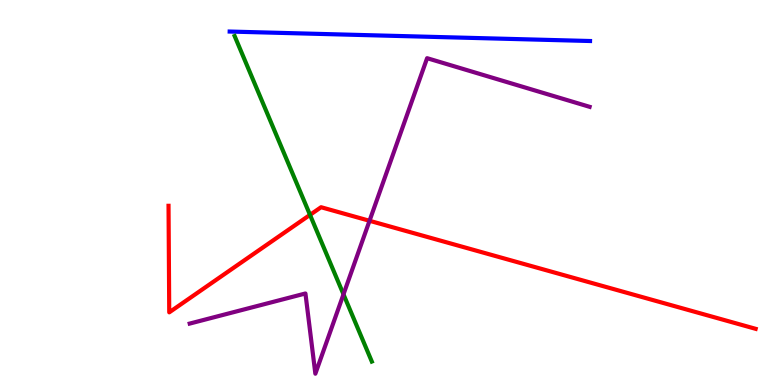[{'lines': ['blue', 'red'], 'intersections': []}, {'lines': ['green', 'red'], 'intersections': [{'x': 4.0, 'y': 4.42}]}, {'lines': ['purple', 'red'], 'intersections': [{'x': 4.77, 'y': 4.27}]}, {'lines': ['blue', 'green'], 'intersections': []}, {'lines': ['blue', 'purple'], 'intersections': []}, {'lines': ['green', 'purple'], 'intersections': [{'x': 4.43, 'y': 2.36}]}]